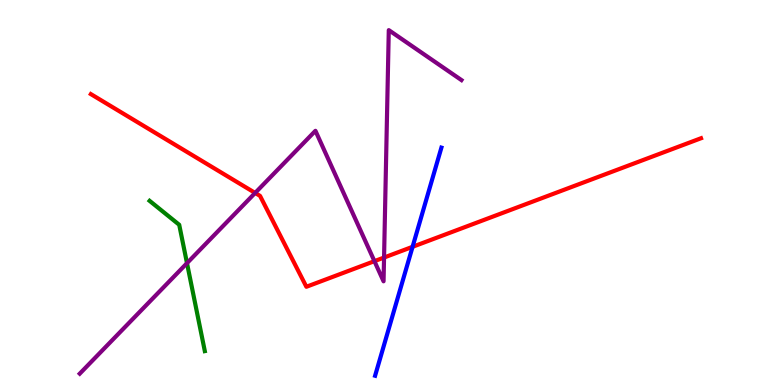[{'lines': ['blue', 'red'], 'intersections': [{'x': 5.32, 'y': 3.59}]}, {'lines': ['green', 'red'], 'intersections': []}, {'lines': ['purple', 'red'], 'intersections': [{'x': 3.29, 'y': 4.99}, {'x': 4.83, 'y': 3.22}, {'x': 4.96, 'y': 3.31}]}, {'lines': ['blue', 'green'], 'intersections': []}, {'lines': ['blue', 'purple'], 'intersections': []}, {'lines': ['green', 'purple'], 'intersections': [{'x': 2.41, 'y': 3.16}]}]